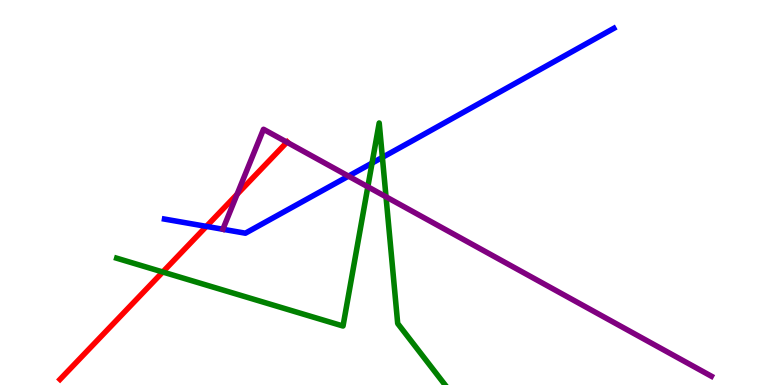[{'lines': ['blue', 'red'], 'intersections': [{'x': 2.66, 'y': 4.12}]}, {'lines': ['green', 'red'], 'intersections': [{'x': 2.1, 'y': 2.94}]}, {'lines': ['purple', 'red'], 'intersections': [{'x': 3.06, 'y': 4.95}, {'x': 3.7, 'y': 6.31}]}, {'lines': ['blue', 'green'], 'intersections': [{'x': 4.8, 'y': 5.76}, {'x': 4.93, 'y': 5.91}]}, {'lines': ['blue', 'purple'], 'intersections': [{'x': 4.5, 'y': 5.43}]}, {'lines': ['green', 'purple'], 'intersections': [{'x': 4.75, 'y': 5.15}, {'x': 4.98, 'y': 4.89}]}]